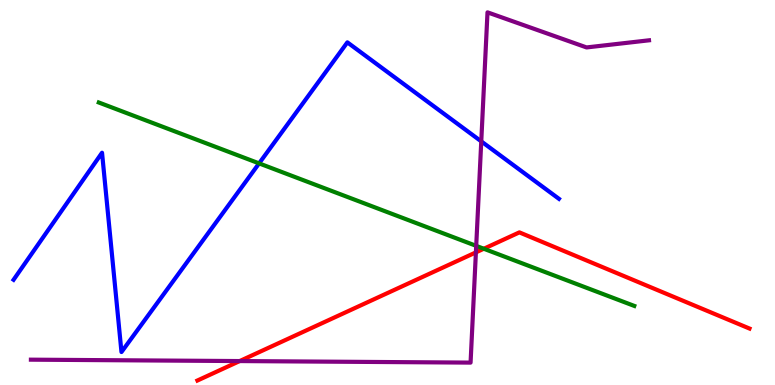[{'lines': ['blue', 'red'], 'intersections': []}, {'lines': ['green', 'red'], 'intersections': [{'x': 6.24, 'y': 3.54}]}, {'lines': ['purple', 'red'], 'intersections': [{'x': 3.09, 'y': 0.622}, {'x': 6.14, 'y': 3.44}]}, {'lines': ['blue', 'green'], 'intersections': [{'x': 3.34, 'y': 5.76}]}, {'lines': ['blue', 'purple'], 'intersections': [{'x': 6.21, 'y': 6.33}]}, {'lines': ['green', 'purple'], 'intersections': [{'x': 6.14, 'y': 3.61}]}]